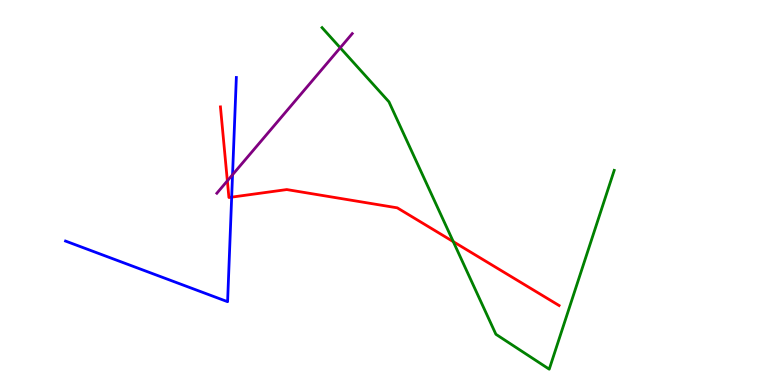[{'lines': ['blue', 'red'], 'intersections': [{'x': 2.99, 'y': 4.88}]}, {'lines': ['green', 'red'], 'intersections': [{'x': 5.85, 'y': 3.72}]}, {'lines': ['purple', 'red'], 'intersections': [{'x': 2.93, 'y': 5.3}]}, {'lines': ['blue', 'green'], 'intersections': []}, {'lines': ['blue', 'purple'], 'intersections': [{'x': 3.0, 'y': 5.46}]}, {'lines': ['green', 'purple'], 'intersections': [{'x': 4.39, 'y': 8.76}]}]